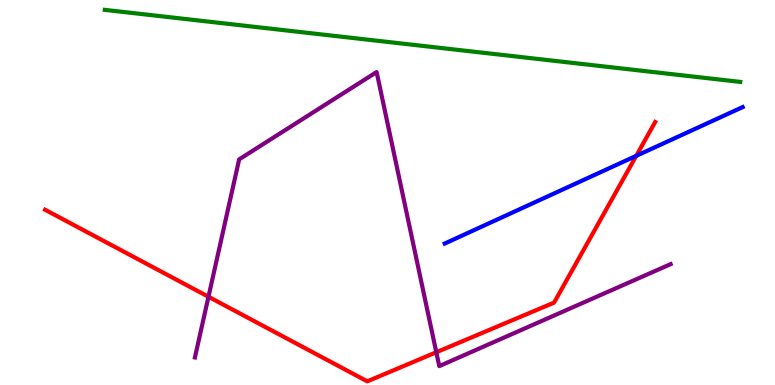[{'lines': ['blue', 'red'], 'intersections': [{'x': 8.21, 'y': 5.95}]}, {'lines': ['green', 'red'], 'intersections': []}, {'lines': ['purple', 'red'], 'intersections': [{'x': 2.69, 'y': 2.29}, {'x': 5.63, 'y': 0.85}]}, {'lines': ['blue', 'green'], 'intersections': []}, {'lines': ['blue', 'purple'], 'intersections': []}, {'lines': ['green', 'purple'], 'intersections': []}]